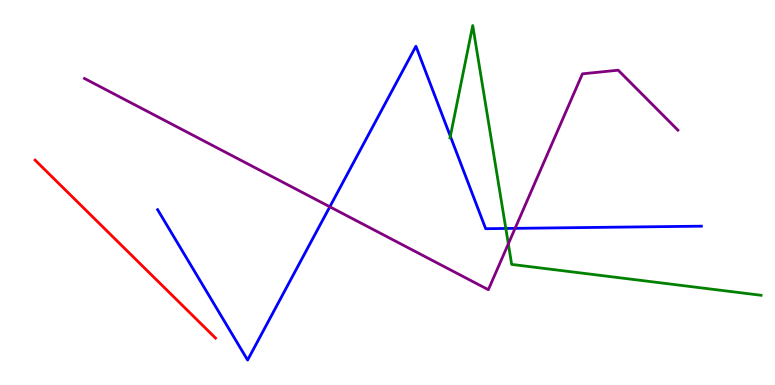[{'lines': ['blue', 'red'], 'intersections': []}, {'lines': ['green', 'red'], 'intersections': []}, {'lines': ['purple', 'red'], 'intersections': []}, {'lines': ['blue', 'green'], 'intersections': [{'x': 5.81, 'y': 6.46}, {'x': 6.53, 'y': 4.07}]}, {'lines': ['blue', 'purple'], 'intersections': [{'x': 4.26, 'y': 4.63}, {'x': 6.65, 'y': 4.07}]}, {'lines': ['green', 'purple'], 'intersections': [{'x': 6.56, 'y': 3.67}]}]